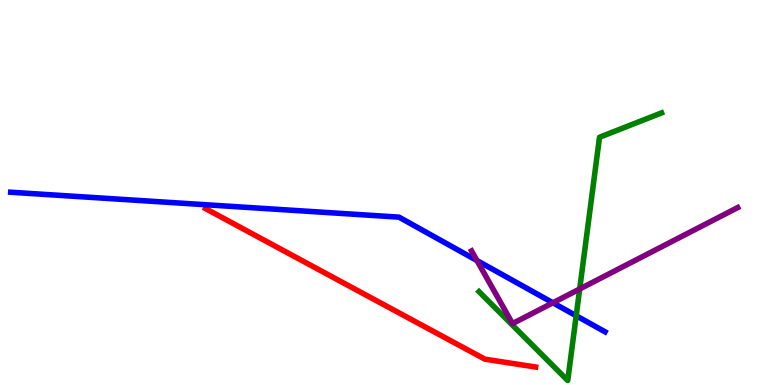[{'lines': ['blue', 'red'], 'intersections': []}, {'lines': ['green', 'red'], 'intersections': []}, {'lines': ['purple', 'red'], 'intersections': []}, {'lines': ['blue', 'green'], 'intersections': [{'x': 7.43, 'y': 1.8}]}, {'lines': ['blue', 'purple'], 'intersections': [{'x': 6.15, 'y': 3.23}, {'x': 7.13, 'y': 2.14}]}, {'lines': ['green', 'purple'], 'intersections': [{'x': 7.48, 'y': 2.49}]}]